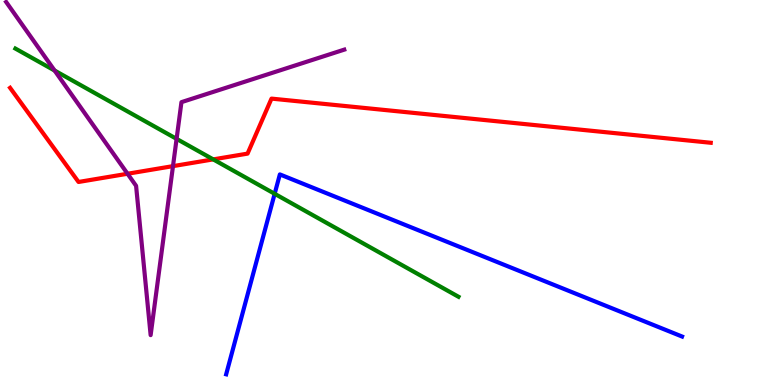[{'lines': ['blue', 'red'], 'intersections': []}, {'lines': ['green', 'red'], 'intersections': [{'x': 2.75, 'y': 5.86}]}, {'lines': ['purple', 'red'], 'intersections': [{'x': 1.65, 'y': 5.49}, {'x': 2.23, 'y': 5.68}]}, {'lines': ['blue', 'green'], 'intersections': [{'x': 3.54, 'y': 4.97}]}, {'lines': ['blue', 'purple'], 'intersections': []}, {'lines': ['green', 'purple'], 'intersections': [{'x': 0.704, 'y': 8.17}, {'x': 2.28, 'y': 6.39}]}]